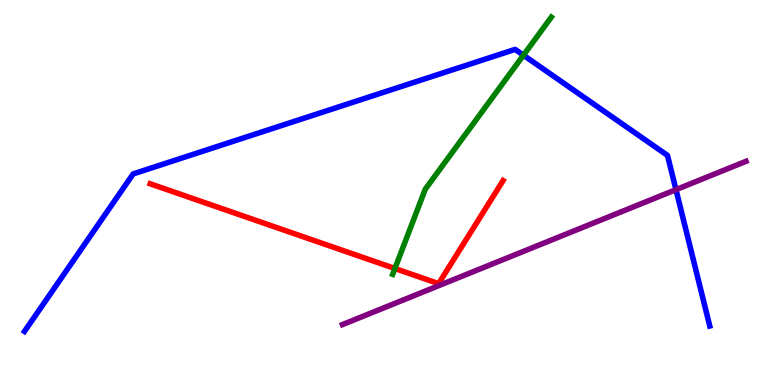[{'lines': ['blue', 'red'], 'intersections': []}, {'lines': ['green', 'red'], 'intersections': [{'x': 5.1, 'y': 3.03}]}, {'lines': ['purple', 'red'], 'intersections': []}, {'lines': ['blue', 'green'], 'intersections': [{'x': 6.75, 'y': 8.57}]}, {'lines': ['blue', 'purple'], 'intersections': [{'x': 8.72, 'y': 5.07}]}, {'lines': ['green', 'purple'], 'intersections': []}]